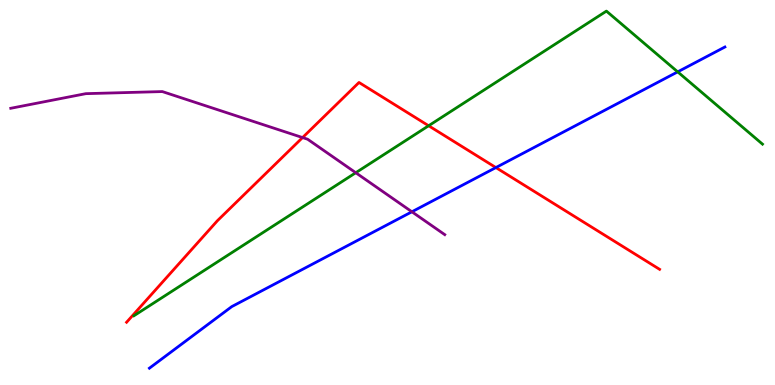[{'lines': ['blue', 'red'], 'intersections': [{'x': 6.4, 'y': 5.65}]}, {'lines': ['green', 'red'], 'intersections': [{'x': 5.53, 'y': 6.73}]}, {'lines': ['purple', 'red'], 'intersections': [{'x': 3.9, 'y': 6.43}]}, {'lines': ['blue', 'green'], 'intersections': [{'x': 8.74, 'y': 8.13}]}, {'lines': ['blue', 'purple'], 'intersections': [{'x': 5.31, 'y': 4.5}]}, {'lines': ['green', 'purple'], 'intersections': [{'x': 4.59, 'y': 5.51}]}]